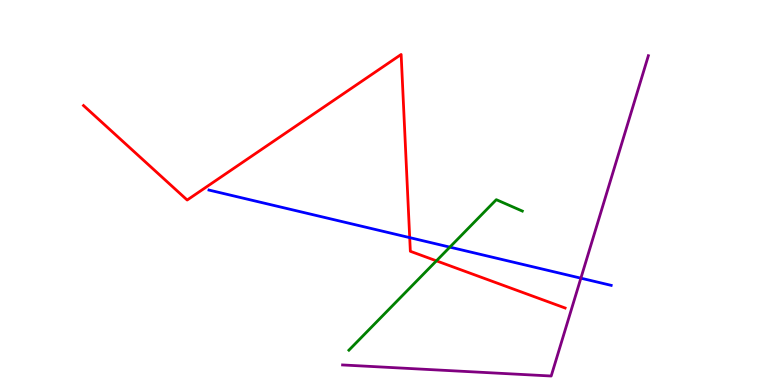[{'lines': ['blue', 'red'], 'intersections': [{'x': 5.29, 'y': 3.83}]}, {'lines': ['green', 'red'], 'intersections': [{'x': 5.63, 'y': 3.22}]}, {'lines': ['purple', 'red'], 'intersections': []}, {'lines': ['blue', 'green'], 'intersections': [{'x': 5.8, 'y': 3.58}]}, {'lines': ['blue', 'purple'], 'intersections': [{'x': 7.5, 'y': 2.77}]}, {'lines': ['green', 'purple'], 'intersections': []}]